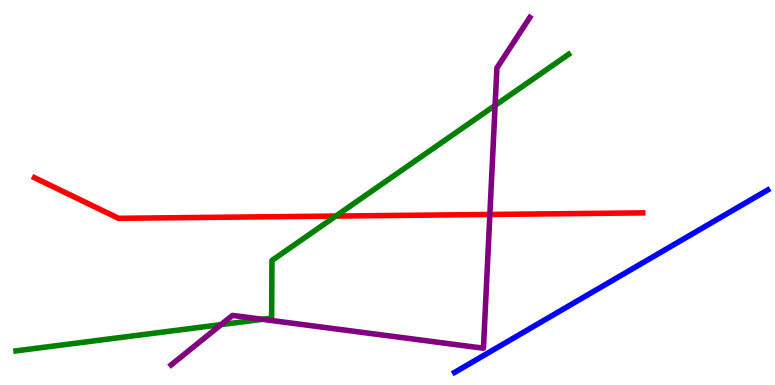[{'lines': ['blue', 'red'], 'intersections': []}, {'lines': ['green', 'red'], 'intersections': [{'x': 4.33, 'y': 4.39}]}, {'lines': ['purple', 'red'], 'intersections': [{'x': 6.32, 'y': 4.43}]}, {'lines': ['blue', 'green'], 'intersections': []}, {'lines': ['blue', 'purple'], 'intersections': []}, {'lines': ['green', 'purple'], 'intersections': [{'x': 2.85, 'y': 1.57}, {'x': 3.39, 'y': 1.71}, {'x': 6.39, 'y': 7.26}]}]